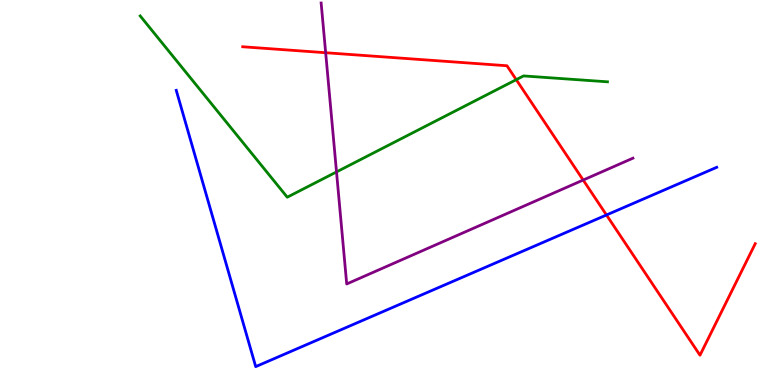[{'lines': ['blue', 'red'], 'intersections': [{'x': 7.83, 'y': 4.42}]}, {'lines': ['green', 'red'], 'intersections': [{'x': 6.66, 'y': 7.93}]}, {'lines': ['purple', 'red'], 'intersections': [{'x': 4.2, 'y': 8.63}, {'x': 7.52, 'y': 5.32}]}, {'lines': ['blue', 'green'], 'intersections': []}, {'lines': ['blue', 'purple'], 'intersections': []}, {'lines': ['green', 'purple'], 'intersections': [{'x': 4.34, 'y': 5.53}]}]